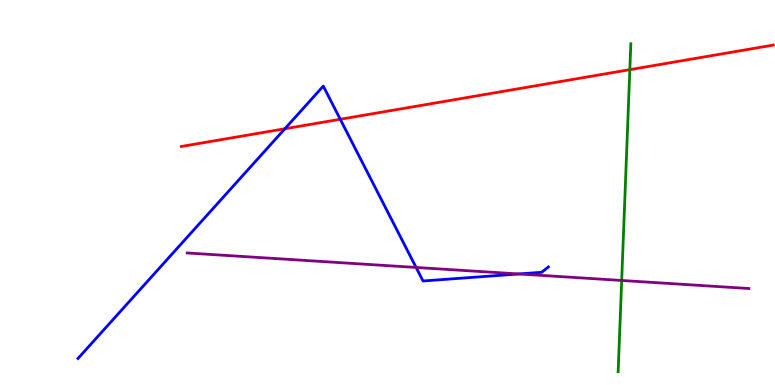[{'lines': ['blue', 'red'], 'intersections': [{'x': 3.68, 'y': 6.66}, {'x': 4.39, 'y': 6.9}]}, {'lines': ['green', 'red'], 'intersections': [{'x': 8.13, 'y': 8.19}]}, {'lines': ['purple', 'red'], 'intersections': []}, {'lines': ['blue', 'green'], 'intersections': []}, {'lines': ['blue', 'purple'], 'intersections': [{'x': 5.37, 'y': 3.05}, {'x': 6.69, 'y': 2.88}]}, {'lines': ['green', 'purple'], 'intersections': [{'x': 8.02, 'y': 2.72}]}]